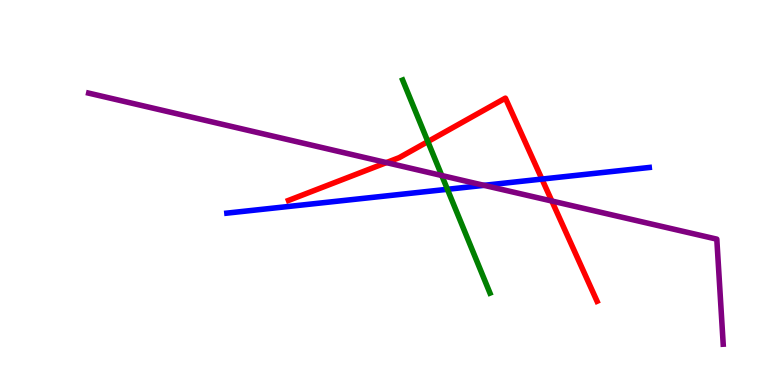[{'lines': ['blue', 'red'], 'intersections': [{'x': 6.99, 'y': 5.35}]}, {'lines': ['green', 'red'], 'intersections': [{'x': 5.52, 'y': 6.32}]}, {'lines': ['purple', 'red'], 'intersections': [{'x': 4.99, 'y': 5.78}, {'x': 7.12, 'y': 4.78}]}, {'lines': ['blue', 'green'], 'intersections': [{'x': 5.77, 'y': 5.08}]}, {'lines': ['blue', 'purple'], 'intersections': [{'x': 6.25, 'y': 5.19}]}, {'lines': ['green', 'purple'], 'intersections': [{'x': 5.7, 'y': 5.44}]}]